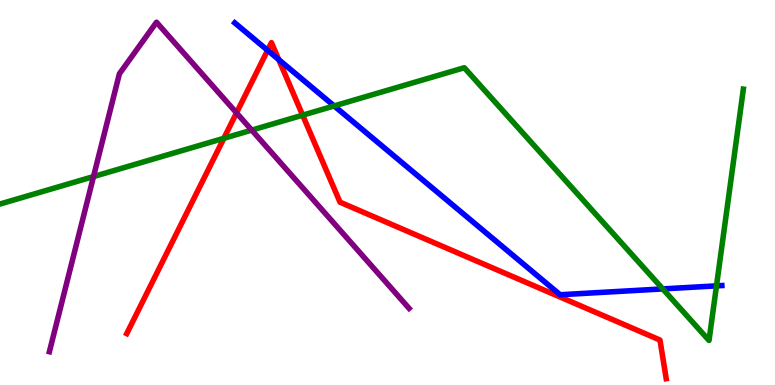[{'lines': ['blue', 'red'], 'intersections': [{'x': 3.45, 'y': 8.69}, {'x': 3.6, 'y': 8.45}]}, {'lines': ['green', 'red'], 'intersections': [{'x': 2.89, 'y': 6.41}, {'x': 3.9, 'y': 7.01}]}, {'lines': ['purple', 'red'], 'intersections': [{'x': 3.05, 'y': 7.07}]}, {'lines': ['blue', 'green'], 'intersections': [{'x': 4.31, 'y': 7.25}, {'x': 8.55, 'y': 2.5}, {'x': 9.24, 'y': 2.57}]}, {'lines': ['blue', 'purple'], 'intersections': []}, {'lines': ['green', 'purple'], 'intersections': [{'x': 1.21, 'y': 5.41}, {'x': 3.25, 'y': 6.62}]}]